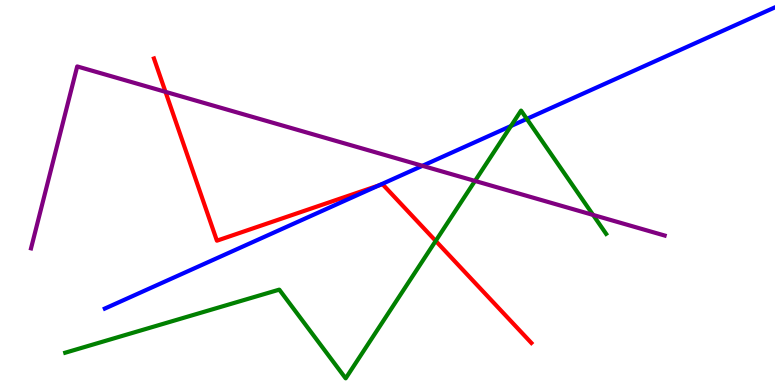[{'lines': ['blue', 'red'], 'intersections': [{'x': 4.89, 'y': 5.18}]}, {'lines': ['green', 'red'], 'intersections': [{'x': 5.62, 'y': 3.74}]}, {'lines': ['purple', 'red'], 'intersections': [{'x': 2.14, 'y': 7.61}]}, {'lines': ['blue', 'green'], 'intersections': [{'x': 6.59, 'y': 6.73}, {'x': 6.8, 'y': 6.91}]}, {'lines': ['blue', 'purple'], 'intersections': [{'x': 5.45, 'y': 5.69}]}, {'lines': ['green', 'purple'], 'intersections': [{'x': 6.13, 'y': 5.3}, {'x': 7.65, 'y': 4.42}]}]